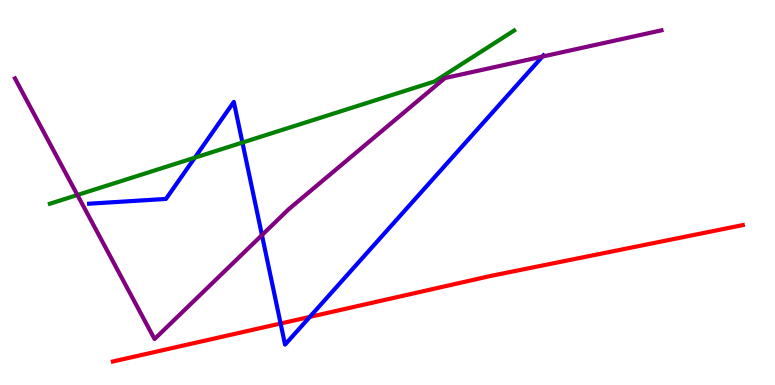[{'lines': ['blue', 'red'], 'intersections': [{'x': 3.62, 'y': 1.6}, {'x': 4.0, 'y': 1.77}]}, {'lines': ['green', 'red'], 'intersections': []}, {'lines': ['purple', 'red'], 'intersections': []}, {'lines': ['blue', 'green'], 'intersections': [{'x': 2.51, 'y': 5.9}, {'x': 3.13, 'y': 6.3}]}, {'lines': ['blue', 'purple'], 'intersections': [{'x': 3.38, 'y': 3.89}, {'x': 7.0, 'y': 8.53}]}, {'lines': ['green', 'purple'], 'intersections': [{'x': 0.999, 'y': 4.94}]}]